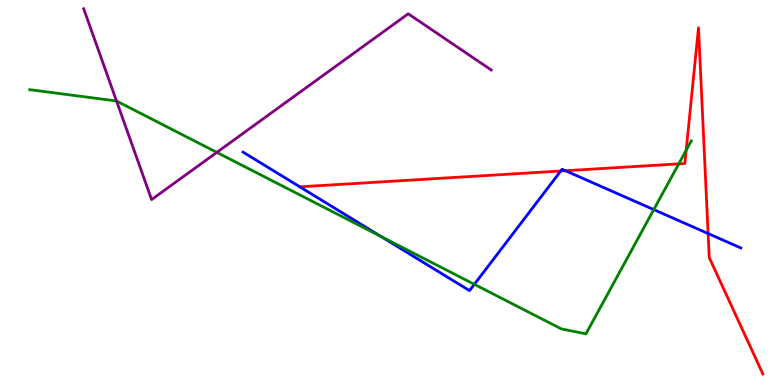[{'lines': ['blue', 'red'], 'intersections': [{'x': 3.87, 'y': 5.15}, {'x': 7.24, 'y': 5.56}, {'x': 7.3, 'y': 5.57}, {'x': 9.14, 'y': 3.93}]}, {'lines': ['green', 'red'], 'intersections': [{'x': 8.76, 'y': 5.74}, {'x': 8.85, 'y': 6.1}]}, {'lines': ['purple', 'red'], 'intersections': []}, {'lines': ['blue', 'green'], 'intersections': [{'x': 4.92, 'y': 3.86}, {'x': 6.12, 'y': 2.61}, {'x': 8.44, 'y': 4.56}]}, {'lines': ['blue', 'purple'], 'intersections': []}, {'lines': ['green', 'purple'], 'intersections': [{'x': 1.5, 'y': 7.38}, {'x': 2.8, 'y': 6.04}]}]